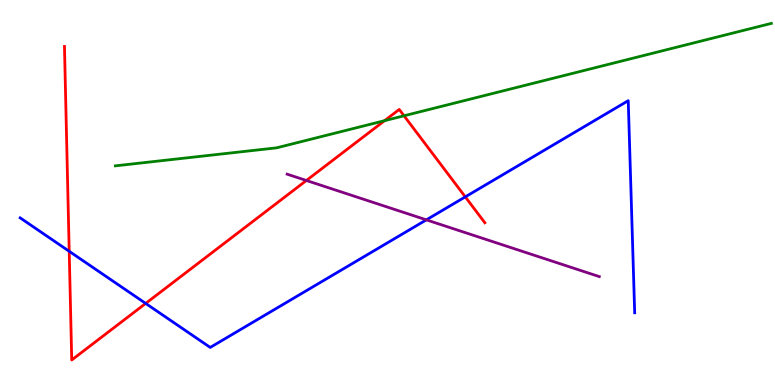[{'lines': ['blue', 'red'], 'intersections': [{'x': 0.893, 'y': 3.47}, {'x': 1.88, 'y': 2.12}, {'x': 6.0, 'y': 4.89}]}, {'lines': ['green', 'red'], 'intersections': [{'x': 4.96, 'y': 6.87}, {'x': 5.21, 'y': 6.99}]}, {'lines': ['purple', 'red'], 'intersections': [{'x': 3.95, 'y': 5.31}]}, {'lines': ['blue', 'green'], 'intersections': []}, {'lines': ['blue', 'purple'], 'intersections': [{'x': 5.5, 'y': 4.29}]}, {'lines': ['green', 'purple'], 'intersections': []}]